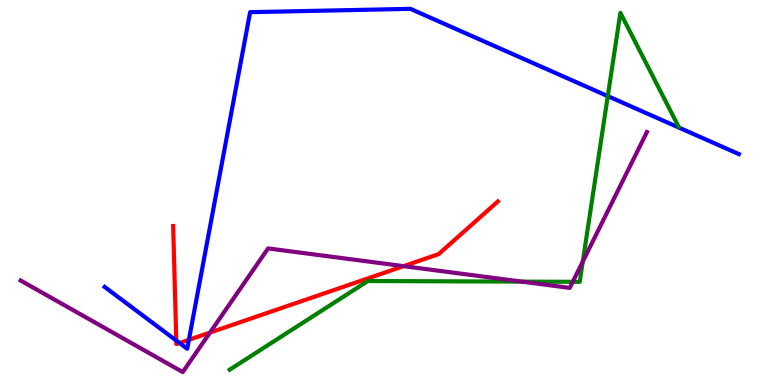[{'lines': ['blue', 'red'], 'intersections': [{'x': 2.27, 'y': 1.15}, {'x': 2.32, 'y': 1.09}, {'x': 2.44, 'y': 1.17}]}, {'lines': ['green', 'red'], 'intersections': []}, {'lines': ['purple', 'red'], 'intersections': [{'x': 2.71, 'y': 1.36}, {'x': 5.21, 'y': 3.09}]}, {'lines': ['blue', 'green'], 'intersections': [{'x': 7.84, 'y': 7.5}]}, {'lines': ['blue', 'purple'], 'intersections': []}, {'lines': ['green', 'purple'], 'intersections': [{'x': 6.73, 'y': 2.69}, {'x': 7.39, 'y': 2.68}, {'x': 7.52, 'y': 3.21}]}]